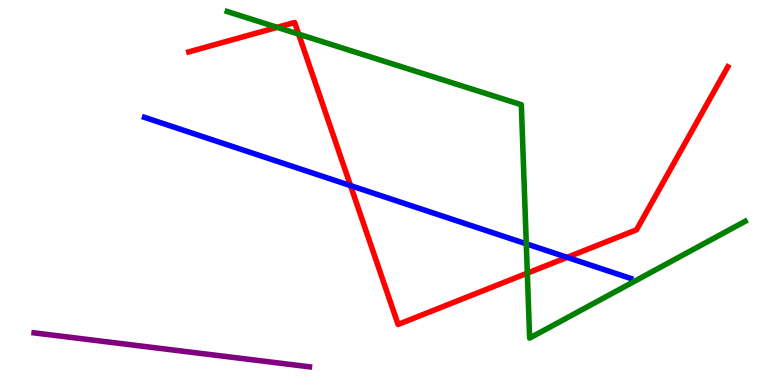[{'lines': ['blue', 'red'], 'intersections': [{'x': 4.52, 'y': 5.18}, {'x': 7.32, 'y': 3.32}]}, {'lines': ['green', 'red'], 'intersections': [{'x': 3.58, 'y': 9.29}, {'x': 3.85, 'y': 9.11}, {'x': 6.8, 'y': 2.91}]}, {'lines': ['purple', 'red'], 'intersections': []}, {'lines': ['blue', 'green'], 'intersections': [{'x': 6.79, 'y': 3.67}]}, {'lines': ['blue', 'purple'], 'intersections': []}, {'lines': ['green', 'purple'], 'intersections': []}]